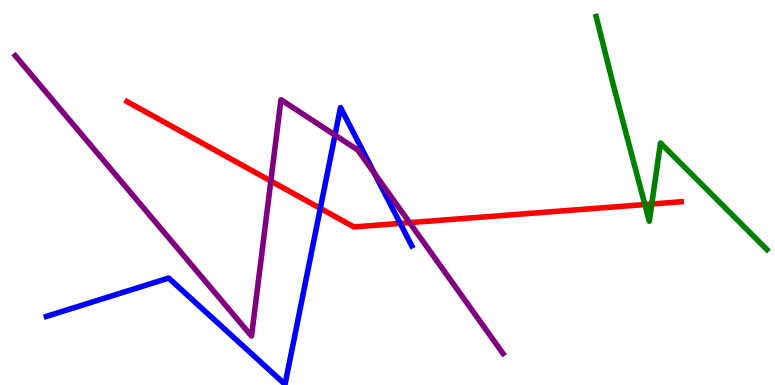[{'lines': ['blue', 'red'], 'intersections': [{'x': 4.13, 'y': 4.59}, {'x': 5.16, 'y': 4.2}]}, {'lines': ['green', 'red'], 'intersections': [{'x': 8.32, 'y': 4.69}, {'x': 8.41, 'y': 4.7}]}, {'lines': ['purple', 'red'], 'intersections': [{'x': 3.49, 'y': 5.3}, {'x': 5.29, 'y': 4.22}]}, {'lines': ['blue', 'green'], 'intersections': []}, {'lines': ['blue', 'purple'], 'intersections': [{'x': 4.32, 'y': 6.49}, {'x': 4.83, 'y': 5.49}]}, {'lines': ['green', 'purple'], 'intersections': []}]